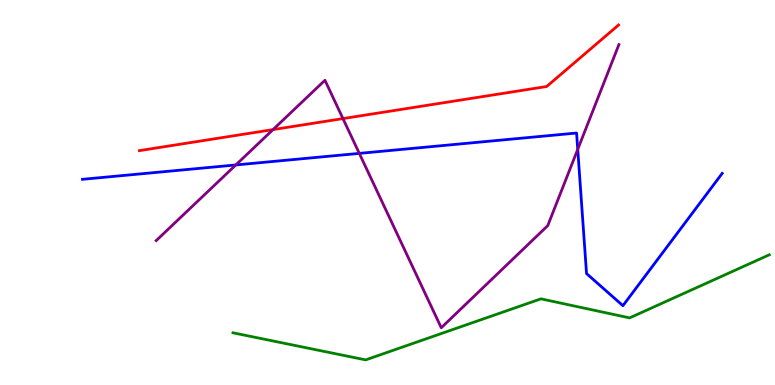[{'lines': ['blue', 'red'], 'intersections': []}, {'lines': ['green', 'red'], 'intersections': []}, {'lines': ['purple', 'red'], 'intersections': [{'x': 3.52, 'y': 6.63}, {'x': 4.43, 'y': 6.92}]}, {'lines': ['blue', 'green'], 'intersections': []}, {'lines': ['blue', 'purple'], 'intersections': [{'x': 3.04, 'y': 5.72}, {'x': 4.64, 'y': 6.02}, {'x': 7.45, 'y': 6.12}]}, {'lines': ['green', 'purple'], 'intersections': []}]